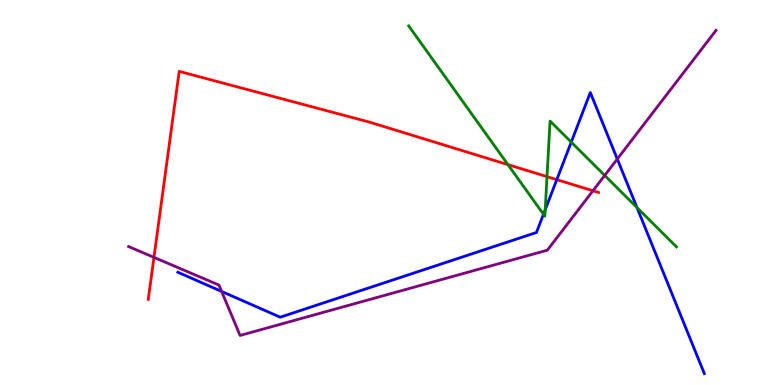[{'lines': ['blue', 'red'], 'intersections': [{'x': 7.18, 'y': 5.33}]}, {'lines': ['green', 'red'], 'intersections': [{'x': 6.55, 'y': 5.72}, {'x': 7.06, 'y': 5.41}]}, {'lines': ['purple', 'red'], 'intersections': [{'x': 1.99, 'y': 3.32}, {'x': 7.65, 'y': 5.05}]}, {'lines': ['blue', 'green'], 'intersections': [{'x': 7.01, 'y': 4.43}, {'x': 7.03, 'y': 4.55}, {'x': 7.37, 'y': 6.31}, {'x': 8.22, 'y': 4.61}]}, {'lines': ['blue', 'purple'], 'intersections': [{'x': 2.86, 'y': 2.43}, {'x': 7.96, 'y': 5.87}]}, {'lines': ['green', 'purple'], 'intersections': [{'x': 7.8, 'y': 5.44}]}]